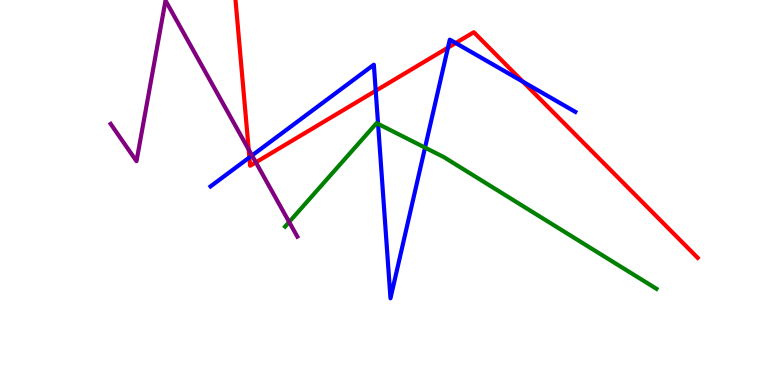[{'lines': ['blue', 'red'], 'intersections': [{'x': 3.22, 'y': 5.91}, {'x': 4.85, 'y': 7.64}, {'x': 5.78, 'y': 8.76}, {'x': 5.88, 'y': 8.88}, {'x': 6.75, 'y': 7.88}]}, {'lines': ['green', 'red'], 'intersections': []}, {'lines': ['purple', 'red'], 'intersections': [{'x': 3.21, 'y': 6.12}, {'x': 3.3, 'y': 5.78}]}, {'lines': ['blue', 'green'], 'intersections': [{'x': 4.88, 'y': 6.78}, {'x': 5.48, 'y': 6.17}]}, {'lines': ['blue', 'purple'], 'intersections': [{'x': 3.25, 'y': 5.96}]}, {'lines': ['green', 'purple'], 'intersections': [{'x': 3.73, 'y': 4.23}]}]